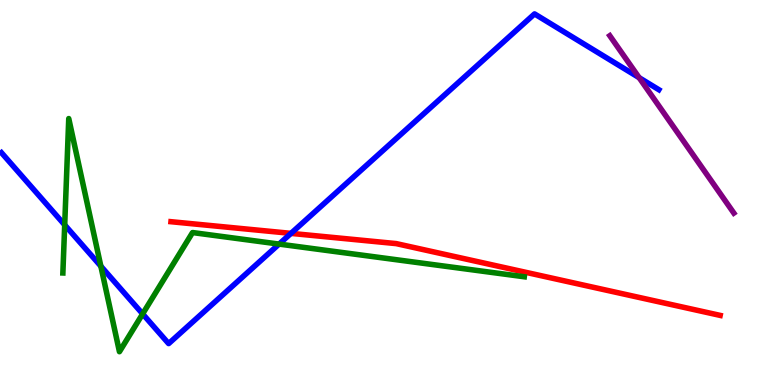[{'lines': ['blue', 'red'], 'intersections': [{'x': 3.75, 'y': 3.94}]}, {'lines': ['green', 'red'], 'intersections': []}, {'lines': ['purple', 'red'], 'intersections': []}, {'lines': ['blue', 'green'], 'intersections': [{'x': 0.835, 'y': 4.16}, {'x': 1.3, 'y': 3.09}, {'x': 1.84, 'y': 1.85}, {'x': 3.6, 'y': 3.66}]}, {'lines': ['blue', 'purple'], 'intersections': [{'x': 8.25, 'y': 7.98}]}, {'lines': ['green', 'purple'], 'intersections': []}]